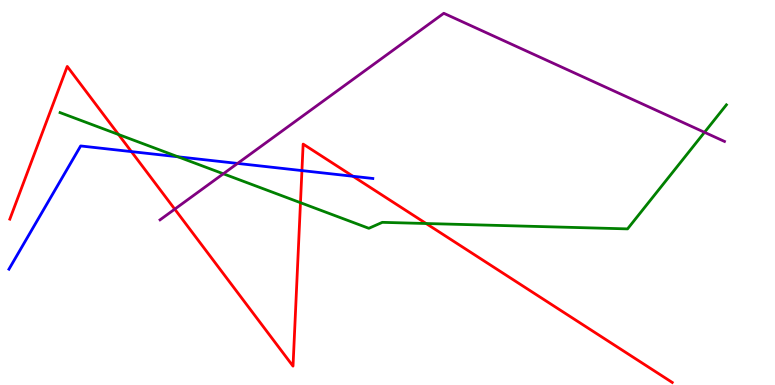[{'lines': ['blue', 'red'], 'intersections': [{'x': 1.7, 'y': 6.06}, {'x': 3.9, 'y': 5.57}, {'x': 4.55, 'y': 5.42}]}, {'lines': ['green', 'red'], 'intersections': [{'x': 1.53, 'y': 6.51}, {'x': 3.88, 'y': 4.74}, {'x': 5.5, 'y': 4.19}]}, {'lines': ['purple', 'red'], 'intersections': [{'x': 2.25, 'y': 4.57}]}, {'lines': ['blue', 'green'], 'intersections': [{'x': 2.3, 'y': 5.93}]}, {'lines': ['blue', 'purple'], 'intersections': [{'x': 3.07, 'y': 5.76}]}, {'lines': ['green', 'purple'], 'intersections': [{'x': 2.88, 'y': 5.49}, {'x': 9.09, 'y': 6.56}]}]